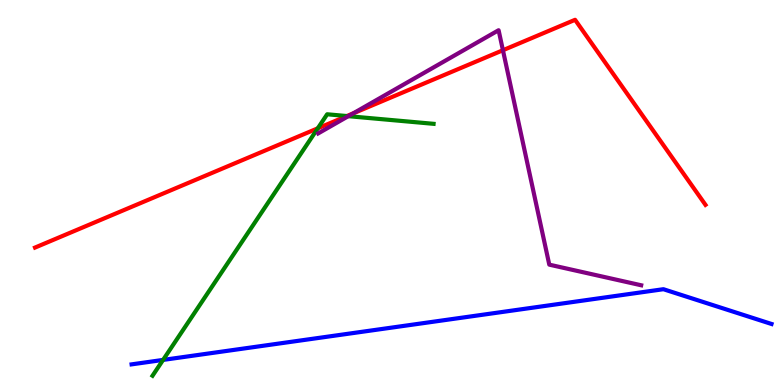[{'lines': ['blue', 'red'], 'intersections': []}, {'lines': ['green', 'red'], 'intersections': [{'x': 4.1, 'y': 6.67}, {'x': 4.48, 'y': 6.99}]}, {'lines': ['purple', 'red'], 'intersections': [{'x': 4.56, 'y': 7.06}, {'x': 6.49, 'y': 8.7}]}, {'lines': ['blue', 'green'], 'intersections': [{'x': 2.1, 'y': 0.652}]}, {'lines': ['blue', 'purple'], 'intersections': []}, {'lines': ['green', 'purple'], 'intersections': [{'x': 4.49, 'y': 6.98}]}]